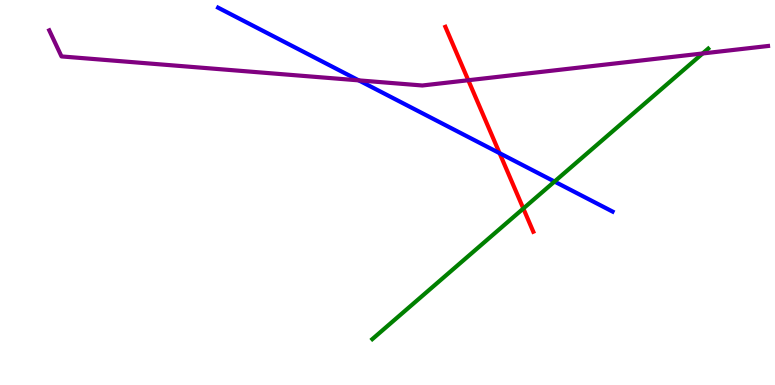[{'lines': ['blue', 'red'], 'intersections': [{'x': 6.45, 'y': 6.02}]}, {'lines': ['green', 'red'], 'intersections': [{'x': 6.75, 'y': 4.58}]}, {'lines': ['purple', 'red'], 'intersections': [{'x': 6.04, 'y': 7.92}]}, {'lines': ['blue', 'green'], 'intersections': [{'x': 7.15, 'y': 5.28}]}, {'lines': ['blue', 'purple'], 'intersections': [{'x': 4.63, 'y': 7.91}]}, {'lines': ['green', 'purple'], 'intersections': [{'x': 9.07, 'y': 8.61}]}]